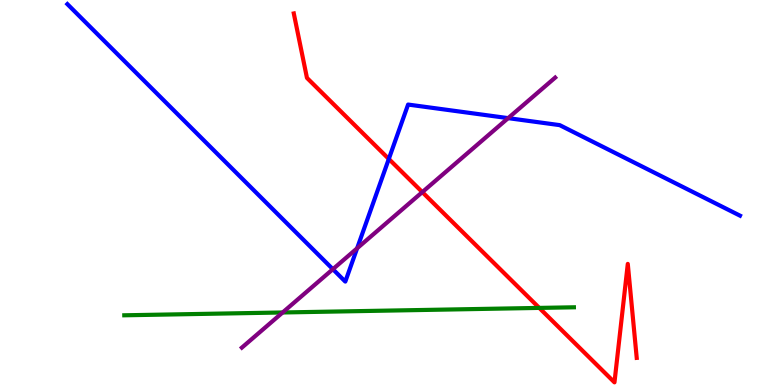[{'lines': ['blue', 'red'], 'intersections': [{'x': 5.02, 'y': 5.87}]}, {'lines': ['green', 'red'], 'intersections': [{'x': 6.96, 'y': 2.0}]}, {'lines': ['purple', 'red'], 'intersections': [{'x': 5.45, 'y': 5.01}]}, {'lines': ['blue', 'green'], 'intersections': []}, {'lines': ['blue', 'purple'], 'intersections': [{'x': 4.3, 'y': 3.01}, {'x': 4.61, 'y': 3.55}, {'x': 6.56, 'y': 6.93}]}, {'lines': ['green', 'purple'], 'intersections': [{'x': 3.65, 'y': 1.88}]}]